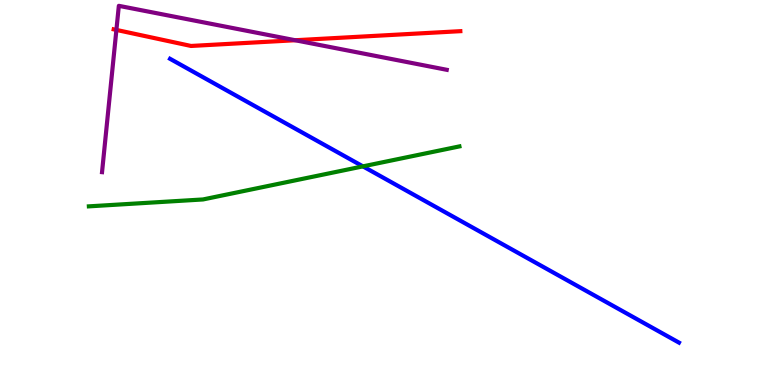[{'lines': ['blue', 'red'], 'intersections': []}, {'lines': ['green', 'red'], 'intersections': []}, {'lines': ['purple', 'red'], 'intersections': [{'x': 1.5, 'y': 9.22}, {'x': 3.81, 'y': 8.95}]}, {'lines': ['blue', 'green'], 'intersections': [{'x': 4.68, 'y': 5.68}]}, {'lines': ['blue', 'purple'], 'intersections': []}, {'lines': ['green', 'purple'], 'intersections': []}]